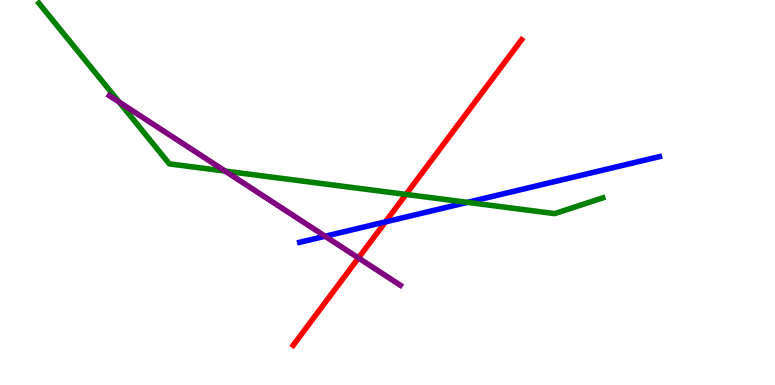[{'lines': ['blue', 'red'], 'intersections': [{'x': 4.97, 'y': 4.24}]}, {'lines': ['green', 'red'], 'intersections': [{'x': 5.24, 'y': 4.95}]}, {'lines': ['purple', 'red'], 'intersections': [{'x': 4.63, 'y': 3.3}]}, {'lines': ['blue', 'green'], 'intersections': [{'x': 6.03, 'y': 4.74}]}, {'lines': ['blue', 'purple'], 'intersections': [{'x': 4.2, 'y': 3.86}]}, {'lines': ['green', 'purple'], 'intersections': [{'x': 1.54, 'y': 7.35}, {'x': 2.9, 'y': 5.56}]}]